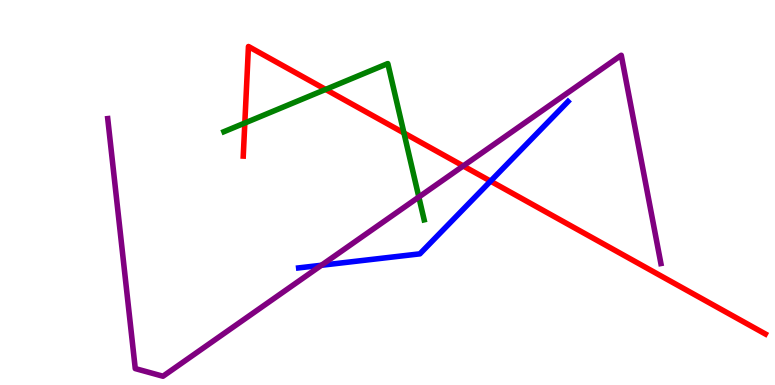[{'lines': ['blue', 'red'], 'intersections': [{'x': 6.33, 'y': 5.29}]}, {'lines': ['green', 'red'], 'intersections': [{'x': 3.16, 'y': 6.81}, {'x': 4.2, 'y': 7.68}, {'x': 5.21, 'y': 6.55}]}, {'lines': ['purple', 'red'], 'intersections': [{'x': 5.98, 'y': 5.69}]}, {'lines': ['blue', 'green'], 'intersections': []}, {'lines': ['blue', 'purple'], 'intersections': [{'x': 4.15, 'y': 3.11}]}, {'lines': ['green', 'purple'], 'intersections': [{'x': 5.4, 'y': 4.88}]}]